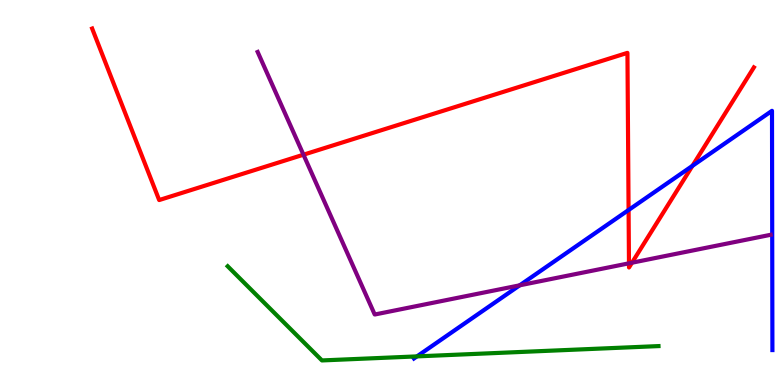[{'lines': ['blue', 'red'], 'intersections': [{'x': 8.11, 'y': 4.55}, {'x': 8.93, 'y': 5.69}]}, {'lines': ['green', 'red'], 'intersections': []}, {'lines': ['purple', 'red'], 'intersections': [{'x': 3.92, 'y': 5.98}, {'x': 8.12, 'y': 3.16}, {'x': 8.15, 'y': 3.18}]}, {'lines': ['blue', 'green'], 'intersections': [{'x': 5.38, 'y': 0.743}]}, {'lines': ['blue', 'purple'], 'intersections': [{'x': 6.71, 'y': 2.59}]}, {'lines': ['green', 'purple'], 'intersections': []}]